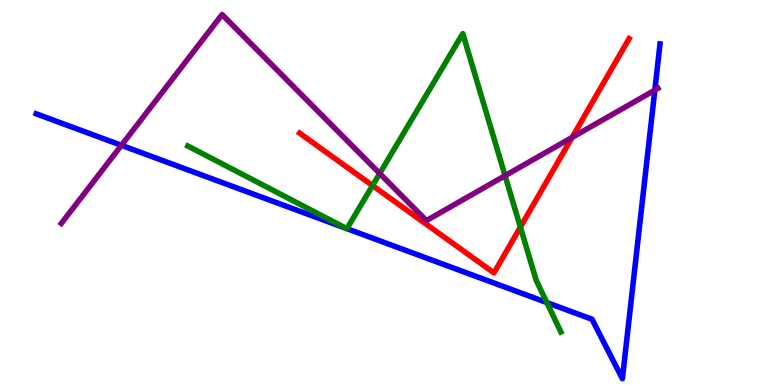[{'lines': ['blue', 'red'], 'intersections': []}, {'lines': ['green', 'red'], 'intersections': [{'x': 4.81, 'y': 5.18}, {'x': 6.71, 'y': 4.1}]}, {'lines': ['purple', 'red'], 'intersections': [{'x': 7.38, 'y': 6.43}]}, {'lines': ['blue', 'green'], 'intersections': [{'x': 4.47, 'y': 4.06}, {'x': 4.48, 'y': 4.06}, {'x': 7.06, 'y': 2.14}]}, {'lines': ['blue', 'purple'], 'intersections': [{'x': 1.57, 'y': 6.23}, {'x': 8.45, 'y': 7.66}]}, {'lines': ['green', 'purple'], 'intersections': [{'x': 4.9, 'y': 5.49}, {'x': 6.52, 'y': 5.44}]}]